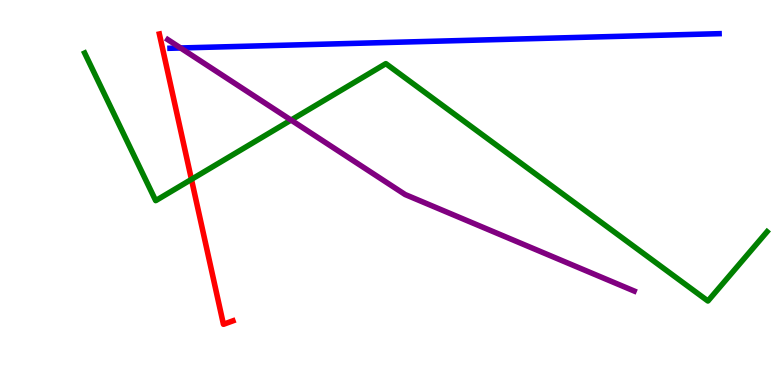[{'lines': ['blue', 'red'], 'intersections': []}, {'lines': ['green', 'red'], 'intersections': [{'x': 2.47, 'y': 5.34}]}, {'lines': ['purple', 'red'], 'intersections': []}, {'lines': ['blue', 'green'], 'intersections': []}, {'lines': ['blue', 'purple'], 'intersections': [{'x': 2.33, 'y': 8.75}]}, {'lines': ['green', 'purple'], 'intersections': [{'x': 3.76, 'y': 6.88}]}]